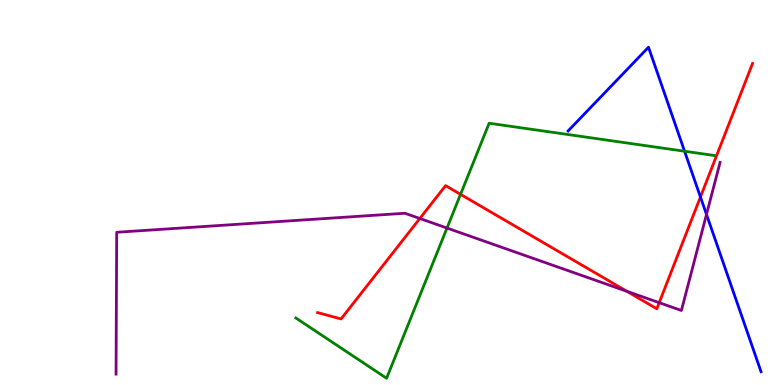[{'lines': ['blue', 'red'], 'intersections': [{'x': 9.04, 'y': 4.88}]}, {'lines': ['green', 'red'], 'intersections': [{'x': 5.94, 'y': 4.95}]}, {'lines': ['purple', 'red'], 'intersections': [{'x': 5.42, 'y': 4.32}, {'x': 8.09, 'y': 2.43}, {'x': 8.51, 'y': 2.14}]}, {'lines': ['blue', 'green'], 'intersections': [{'x': 8.83, 'y': 6.07}]}, {'lines': ['blue', 'purple'], 'intersections': [{'x': 9.12, 'y': 4.43}]}, {'lines': ['green', 'purple'], 'intersections': [{'x': 5.77, 'y': 4.08}]}]